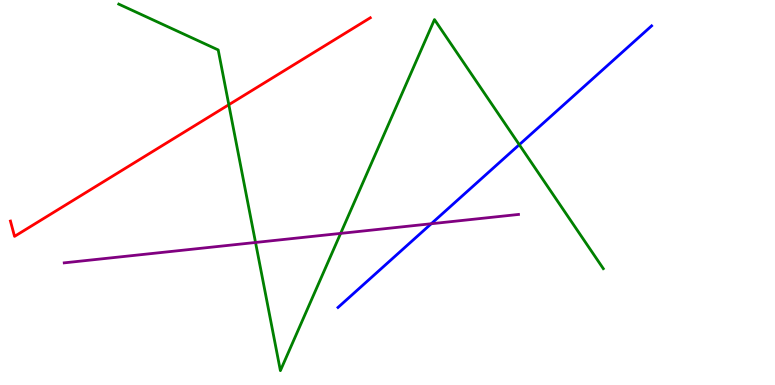[{'lines': ['blue', 'red'], 'intersections': []}, {'lines': ['green', 'red'], 'intersections': [{'x': 2.95, 'y': 7.28}]}, {'lines': ['purple', 'red'], 'intersections': []}, {'lines': ['blue', 'green'], 'intersections': [{'x': 6.7, 'y': 6.24}]}, {'lines': ['blue', 'purple'], 'intersections': [{'x': 5.56, 'y': 4.19}]}, {'lines': ['green', 'purple'], 'intersections': [{'x': 3.3, 'y': 3.7}, {'x': 4.4, 'y': 3.94}]}]